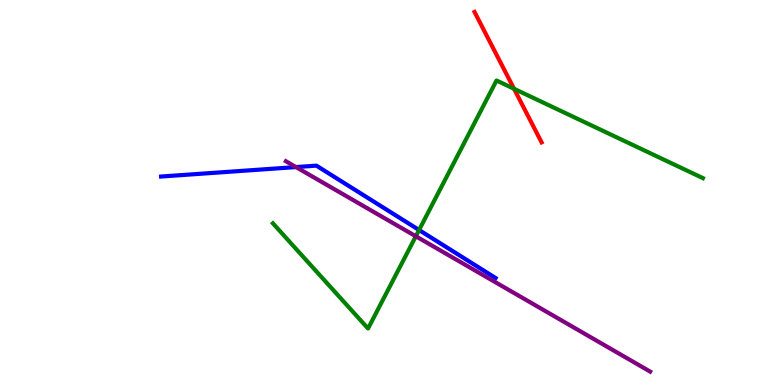[{'lines': ['blue', 'red'], 'intersections': []}, {'lines': ['green', 'red'], 'intersections': [{'x': 6.63, 'y': 7.69}]}, {'lines': ['purple', 'red'], 'intersections': []}, {'lines': ['blue', 'green'], 'intersections': [{'x': 5.41, 'y': 4.03}]}, {'lines': ['blue', 'purple'], 'intersections': [{'x': 3.82, 'y': 5.66}]}, {'lines': ['green', 'purple'], 'intersections': [{'x': 5.37, 'y': 3.86}]}]